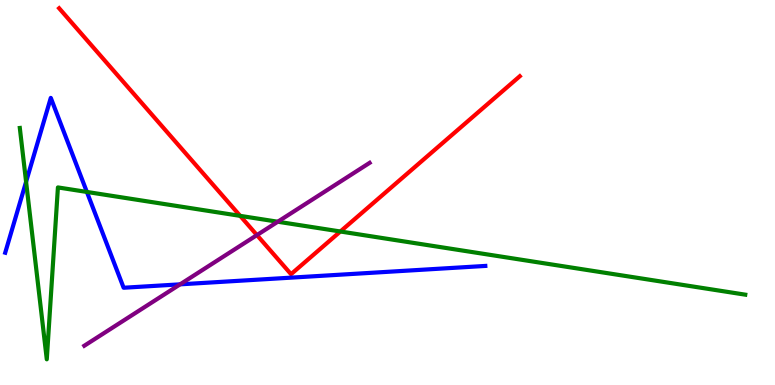[{'lines': ['blue', 'red'], 'intersections': []}, {'lines': ['green', 'red'], 'intersections': [{'x': 3.1, 'y': 4.39}, {'x': 4.39, 'y': 3.99}]}, {'lines': ['purple', 'red'], 'intersections': [{'x': 3.32, 'y': 3.89}]}, {'lines': ['blue', 'green'], 'intersections': [{'x': 0.337, 'y': 5.28}, {'x': 1.12, 'y': 5.01}]}, {'lines': ['blue', 'purple'], 'intersections': [{'x': 2.32, 'y': 2.61}]}, {'lines': ['green', 'purple'], 'intersections': [{'x': 3.58, 'y': 4.24}]}]